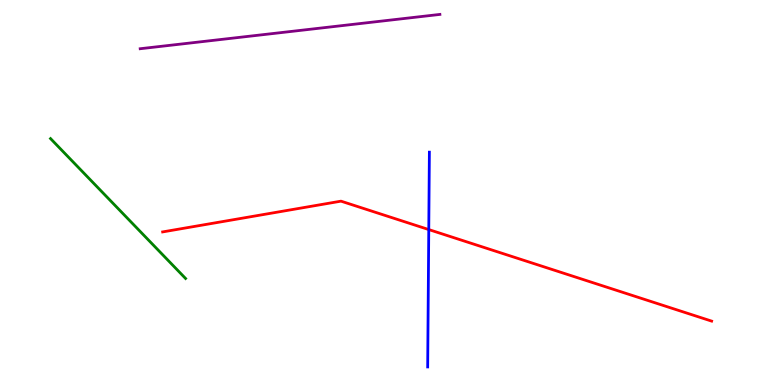[{'lines': ['blue', 'red'], 'intersections': [{'x': 5.53, 'y': 4.04}]}, {'lines': ['green', 'red'], 'intersections': []}, {'lines': ['purple', 'red'], 'intersections': []}, {'lines': ['blue', 'green'], 'intersections': []}, {'lines': ['blue', 'purple'], 'intersections': []}, {'lines': ['green', 'purple'], 'intersections': []}]